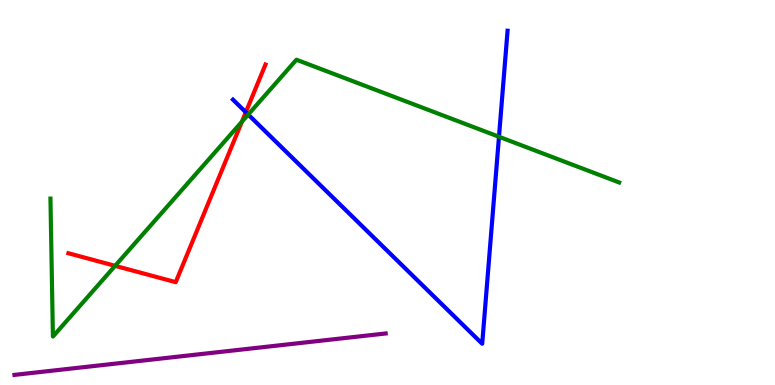[{'lines': ['blue', 'red'], 'intersections': [{'x': 3.17, 'y': 7.09}]}, {'lines': ['green', 'red'], 'intersections': [{'x': 1.49, 'y': 3.1}, {'x': 3.12, 'y': 6.84}]}, {'lines': ['purple', 'red'], 'intersections': []}, {'lines': ['blue', 'green'], 'intersections': [{'x': 3.2, 'y': 7.02}, {'x': 6.44, 'y': 6.45}]}, {'lines': ['blue', 'purple'], 'intersections': []}, {'lines': ['green', 'purple'], 'intersections': []}]